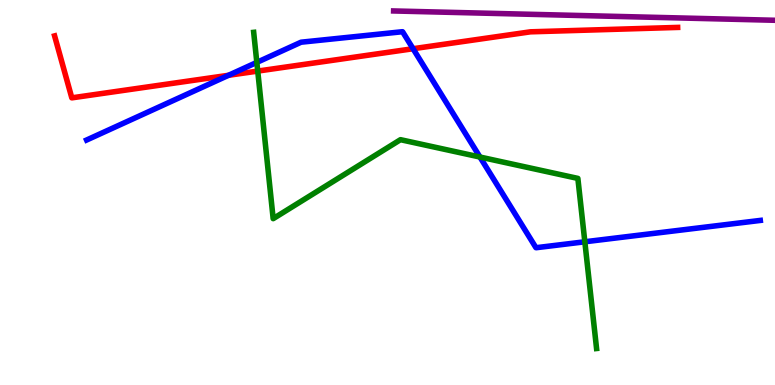[{'lines': ['blue', 'red'], 'intersections': [{'x': 2.95, 'y': 8.04}, {'x': 5.33, 'y': 8.73}]}, {'lines': ['green', 'red'], 'intersections': [{'x': 3.33, 'y': 8.15}]}, {'lines': ['purple', 'red'], 'intersections': []}, {'lines': ['blue', 'green'], 'intersections': [{'x': 3.31, 'y': 8.38}, {'x': 6.19, 'y': 5.92}, {'x': 7.55, 'y': 3.72}]}, {'lines': ['blue', 'purple'], 'intersections': []}, {'lines': ['green', 'purple'], 'intersections': []}]